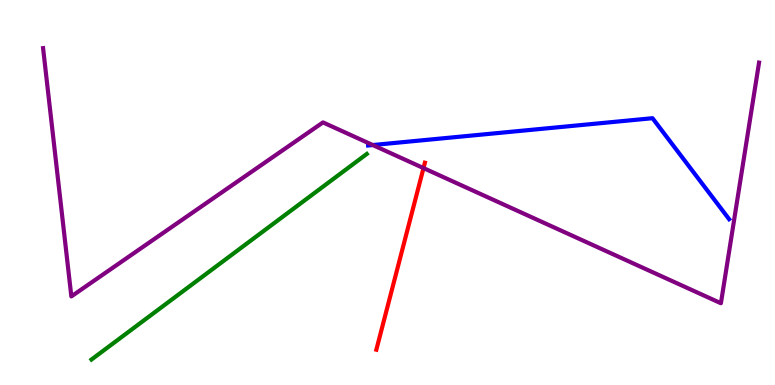[{'lines': ['blue', 'red'], 'intersections': []}, {'lines': ['green', 'red'], 'intersections': []}, {'lines': ['purple', 'red'], 'intersections': [{'x': 5.46, 'y': 5.63}]}, {'lines': ['blue', 'green'], 'intersections': []}, {'lines': ['blue', 'purple'], 'intersections': [{'x': 4.81, 'y': 6.23}]}, {'lines': ['green', 'purple'], 'intersections': []}]